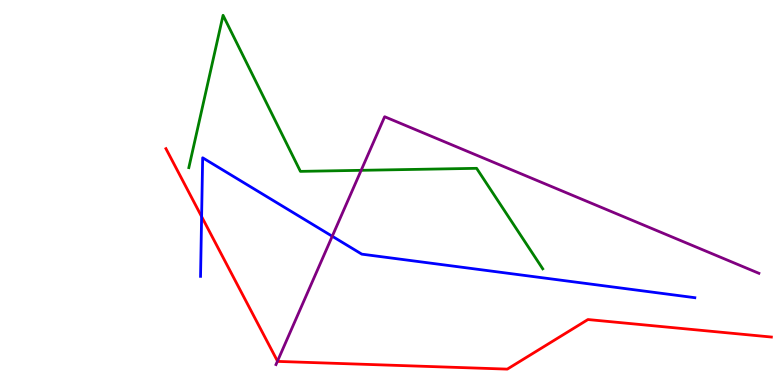[{'lines': ['blue', 'red'], 'intersections': [{'x': 2.6, 'y': 4.37}]}, {'lines': ['green', 'red'], 'intersections': []}, {'lines': ['purple', 'red'], 'intersections': [{'x': 3.58, 'y': 0.62}]}, {'lines': ['blue', 'green'], 'intersections': []}, {'lines': ['blue', 'purple'], 'intersections': [{'x': 4.29, 'y': 3.86}]}, {'lines': ['green', 'purple'], 'intersections': [{'x': 4.66, 'y': 5.58}]}]